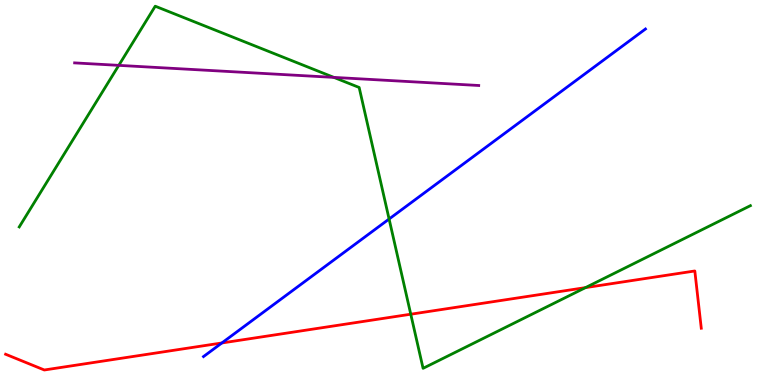[{'lines': ['blue', 'red'], 'intersections': [{'x': 2.86, 'y': 1.09}]}, {'lines': ['green', 'red'], 'intersections': [{'x': 5.3, 'y': 1.84}, {'x': 7.55, 'y': 2.53}]}, {'lines': ['purple', 'red'], 'intersections': []}, {'lines': ['blue', 'green'], 'intersections': [{'x': 5.02, 'y': 4.31}]}, {'lines': ['blue', 'purple'], 'intersections': []}, {'lines': ['green', 'purple'], 'intersections': [{'x': 1.53, 'y': 8.3}, {'x': 4.31, 'y': 7.99}]}]